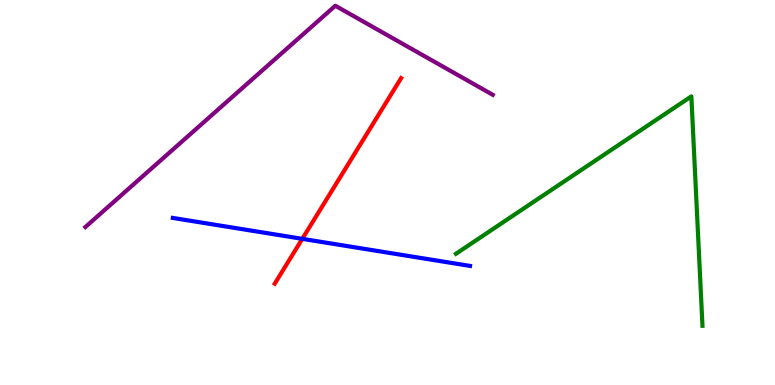[{'lines': ['blue', 'red'], 'intersections': [{'x': 3.9, 'y': 3.8}]}, {'lines': ['green', 'red'], 'intersections': []}, {'lines': ['purple', 'red'], 'intersections': []}, {'lines': ['blue', 'green'], 'intersections': []}, {'lines': ['blue', 'purple'], 'intersections': []}, {'lines': ['green', 'purple'], 'intersections': []}]